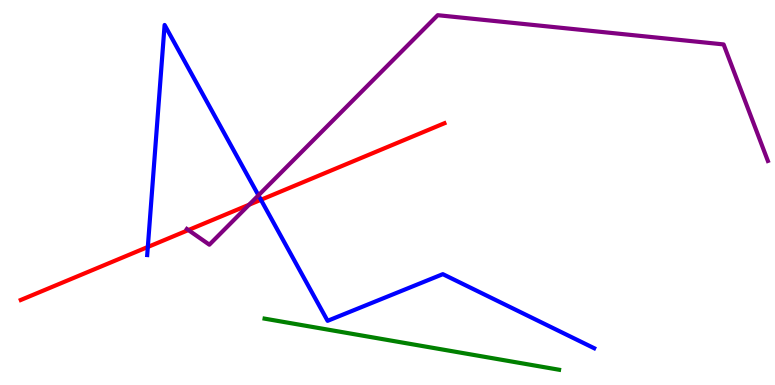[{'lines': ['blue', 'red'], 'intersections': [{'x': 1.91, 'y': 3.58}, {'x': 3.37, 'y': 4.81}]}, {'lines': ['green', 'red'], 'intersections': []}, {'lines': ['purple', 'red'], 'intersections': [{'x': 2.43, 'y': 4.02}, {'x': 3.21, 'y': 4.68}]}, {'lines': ['blue', 'green'], 'intersections': []}, {'lines': ['blue', 'purple'], 'intersections': [{'x': 3.33, 'y': 4.93}]}, {'lines': ['green', 'purple'], 'intersections': []}]